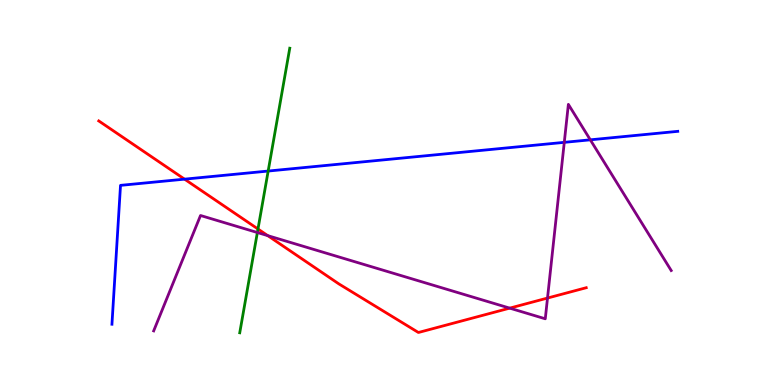[{'lines': ['blue', 'red'], 'intersections': [{'x': 2.38, 'y': 5.35}]}, {'lines': ['green', 'red'], 'intersections': [{'x': 3.33, 'y': 4.05}]}, {'lines': ['purple', 'red'], 'intersections': [{'x': 3.46, 'y': 3.88}, {'x': 6.58, 'y': 2.0}, {'x': 7.06, 'y': 2.26}]}, {'lines': ['blue', 'green'], 'intersections': [{'x': 3.46, 'y': 5.56}]}, {'lines': ['blue', 'purple'], 'intersections': [{'x': 7.28, 'y': 6.3}, {'x': 7.62, 'y': 6.37}]}, {'lines': ['green', 'purple'], 'intersections': [{'x': 3.32, 'y': 3.96}]}]